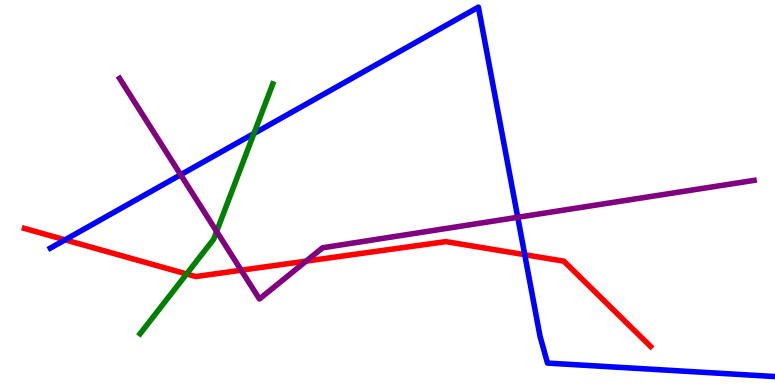[{'lines': ['blue', 'red'], 'intersections': [{'x': 0.84, 'y': 3.77}, {'x': 6.77, 'y': 3.38}]}, {'lines': ['green', 'red'], 'intersections': [{'x': 2.41, 'y': 2.88}]}, {'lines': ['purple', 'red'], 'intersections': [{'x': 3.11, 'y': 2.98}, {'x': 3.95, 'y': 3.22}]}, {'lines': ['blue', 'green'], 'intersections': [{'x': 3.28, 'y': 6.53}]}, {'lines': ['blue', 'purple'], 'intersections': [{'x': 2.33, 'y': 5.46}, {'x': 6.68, 'y': 4.36}]}, {'lines': ['green', 'purple'], 'intersections': [{'x': 2.8, 'y': 3.99}]}]